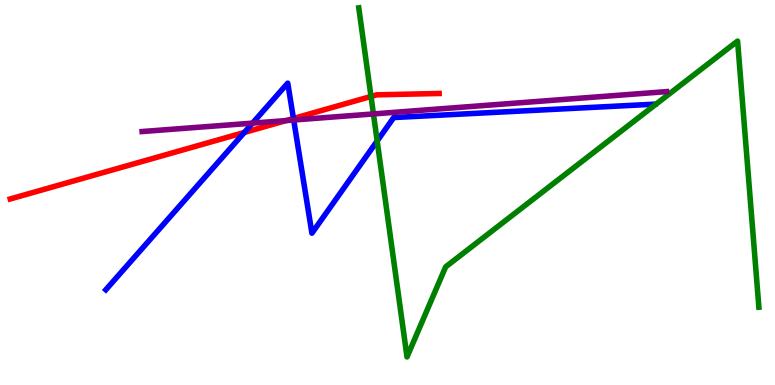[{'lines': ['blue', 'red'], 'intersections': [{'x': 3.15, 'y': 6.56}, {'x': 3.79, 'y': 6.92}]}, {'lines': ['green', 'red'], 'intersections': [{'x': 4.79, 'y': 7.49}]}, {'lines': ['purple', 'red'], 'intersections': [{'x': 3.69, 'y': 6.87}]}, {'lines': ['blue', 'green'], 'intersections': [{'x': 4.87, 'y': 6.34}]}, {'lines': ['blue', 'purple'], 'intersections': [{'x': 3.26, 'y': 6.8}, {'x': 3.79, 'y': 6.88}]}, {'lines': ['green', 'purple'], 'intersections': [{'x': 4.82, 'y': 7.04}]}]